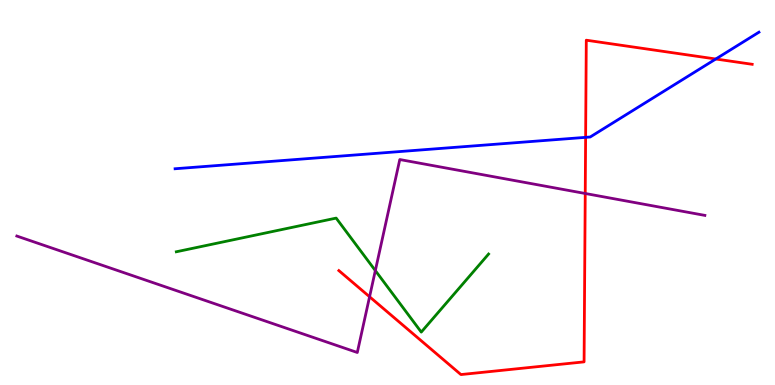[{'lines': ['blue', 'red'], 'intersections': [{'x': 7.56, 'y': 6.43}, {'x': 9.24, 'y': 8.47}]}, {'lines': ['green', 'red'], 'intersections': []}, {'lines': ['purple', 'red'], 'intersections': [{'x': 4.77, 'y': 2.29}, {'x': 7.55, 'y': 4.97}]}, {'lines': ['blue', 'green'], 'intersections': []}, {'lines': ['blue', 'purple'], 'intersections': []}, {'lines': ['green', 'purple'], 'intersections': [{'x': 4.84, 'y': 2.97}]}]